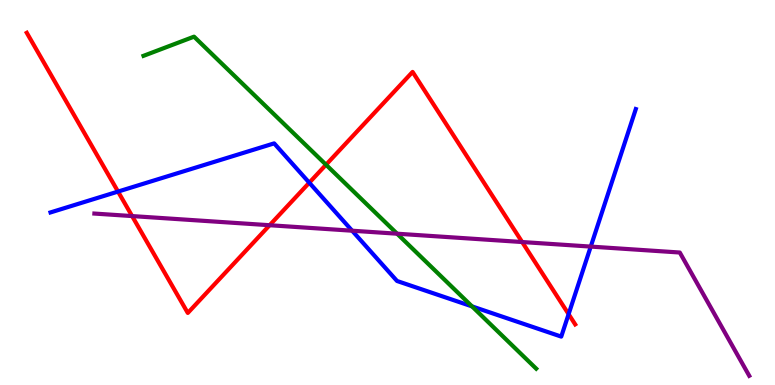[{'lines': ['blue', 'red'], 'intersections': [{'x': 1.52, 'y': 5.02}, {'x': 3.99, 'y': 5.25}, {'x': 7.34, 'y': 1.84}]}, {'lines': ['green', 'red'], 'intersections': [{'x': 4.21, 'y': 5.72}]}, {'lines': ['purple', 'red'], 'intersections': [{'x': 1.7, 'y': 4.39}, {'x': 3.48, 'y': 4.15}, {'x': 6.74, 'y': 3.71}]}, {'lines': ['blue', 'green'], 'intersections': [{'x': 6.09, 'y': 2.04}]}, {'lines': ['blue', 'purple'], 'intersections': [{'x': 4.54, 'y': 4.01}, {'x': 7.62, 'y': 3.59}]}, {'lines': ['green', 'purple'], 'intersections': [{'x': 5.12, 'y': 3.93}]}]